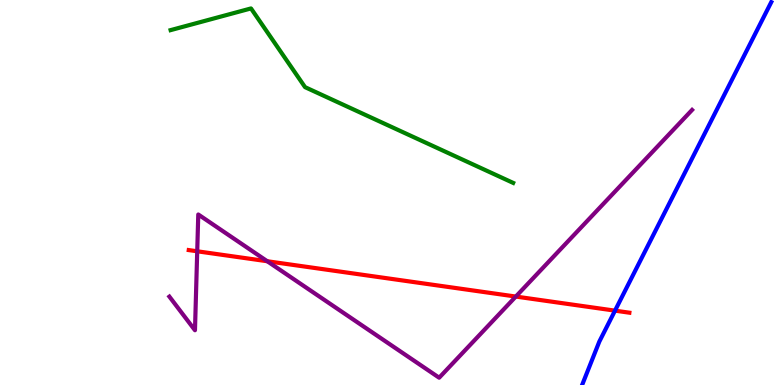[{'lines': ['blue', 'red'], 'intersections': [{'x': 7.94, 'y': 1.93}]}, {'lines': ['green', 'red'], 'intersections': []}, {'lines': ['purple', 'red'], 'intersections': [{'x': 2.54, 'y': 3.47}, {'x': 3.45, 'y': 3.21}, {'x': 6.66, 'y': 2.3}]}, {'lines': ['blue', 'green'], 'intersections': []}, {'lines': ['blue', 'purple'], 'intersections': []}, {'lines': ['green', 'purple'], 'intersections': []}]